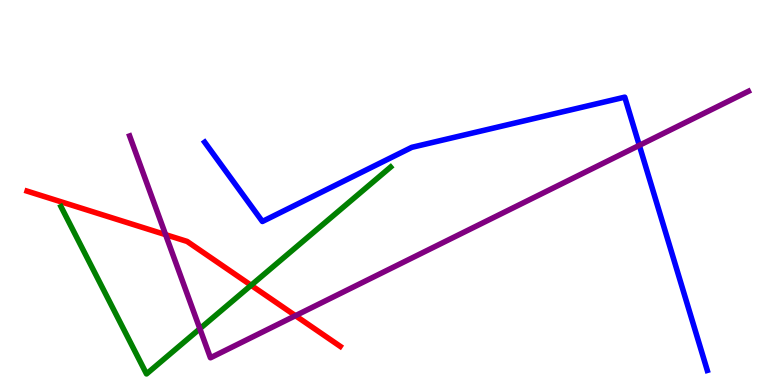[{'lines': ['blue', 'red'], 'intersections': []}, {'lines': ['green', 'red'], 'intersections': [{'x': 3.24, 'y': 2.59}]}, {'lines': ['purple', 'red'], 'intersections': [{'x': 2.14, 'y': 3.9}, {'x': 3.81, 'y': 1.8}]}, {'lines': ['blue', 'green'], 'intersections': []}, {'lines': ['blue', 'purple'], 'intersections': [{'x': 8.25, 'y': 6.22}]}, {'lines': ['green', 'purple'], 'intersections': [{'x': 2.58, 'y': 1.46}]}]